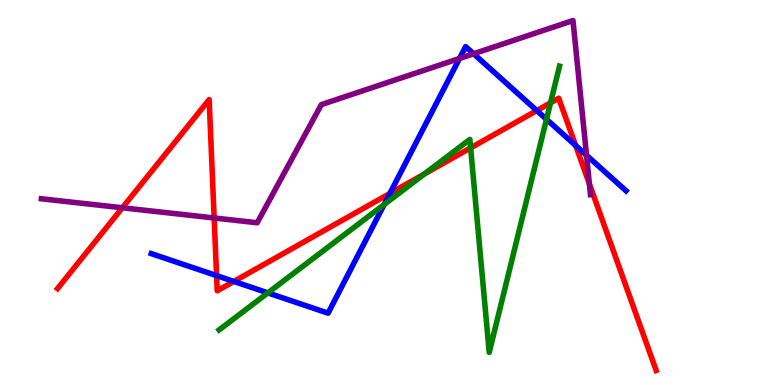[{'lines': ['blue', 'red'], 'intersections': [{'x': 2.79, 'y': 2.84}, {'x': 3.02, 'y': 2.69}, {'x': 5.03, 'y': 4.98}, {'x': 6.93, 'y': 7.13}, {'x': 7.43, 'y': 6.22}]}, {'lines': ['green', 'red'], 'intersections': [{'x': 5.48, 'y': 5.48}, {'x': 6.07, 'y': 6.16}, {'x': 7.1, 'y': 7.33}]}, {'lines': ['purple', 'red'], 'intersections': [{'x': 1.58, 'y': 4.6}, {'x': 2.76, 'y': 4.34}, {'x': 7.6, 'y': 5.22}]}, {'lines': ['blue', 'green'], 'intersections': [{'x': 3.46, 'y': 2.39}, {'x': 4.96, 'y': 4.69}, {'x': 7.05, 'y': 6.9}]}, {'lines': ['blue', 'purple'], 'intersections': [{'x': 5.93, 'y': 8.48}, {'x': 6.11, 'y': 8.6}, {'x': 7.57, 'y': 5.97}]}, {'lines': ['green', 'purple'], 'intersections': []}]